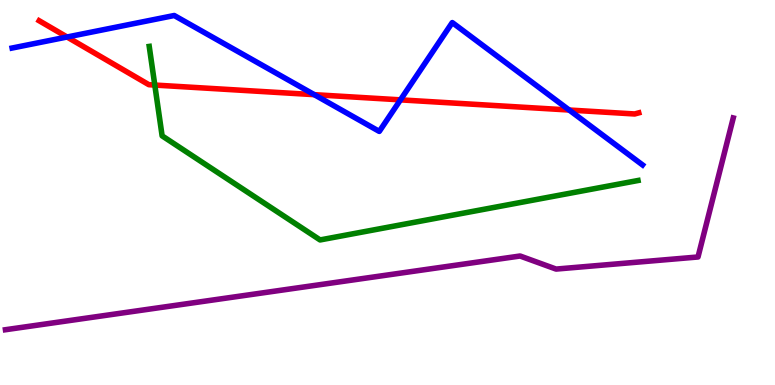[{'lines': ['blue', 'red'], 'intersections': [{'x': 0.865, 'y': 9.04}, {'x': 4.06, 'y': 7.54}, {'x': 5.17, 'y': 7.41}, {'x': 7.34, 'y': 7.14}]}, {'lines': ['green', 'red'], 'intersections': [{'x': 2.0, 'y': 7.79}]}, {'lines': ['purple', 'red'], 'intersections': []}, {'lines': ['blue', 'green'], 'intersections': []}, {'lines': ['blue', 'purple'], 'intersections': []}, {'lines': ['green', 'purple'], 'intersections': []}]